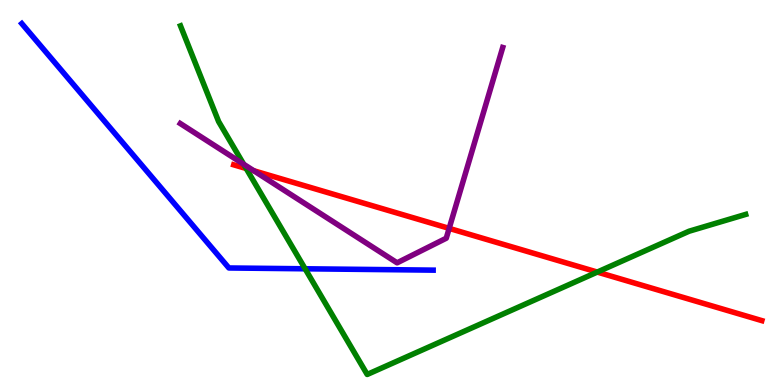[{'lines': ['blue', 'red'], 'intersections': []}, {'lines': ['green', 'red'], 'intersections': [{'x': 3.18, 'y': 5.62}, {'x': 7.71, 'y': 2.93}]}, {'lines': ['purple', 'red'], 'intersections': [{'x': 3.27, 'y': 5.56}, {'x': 5.8, 'y': 4.07}]}, {'lines': ['blue', 'green'], 'intersections': [{'x': 3.94, 'y': 3.02}]}, {'lines': ['blue', 'purple'], 'intersections': []}, {'lines': ['green', 'purple'], 'intersections': [{'x': 3.14, 'y': 5.73}]}]